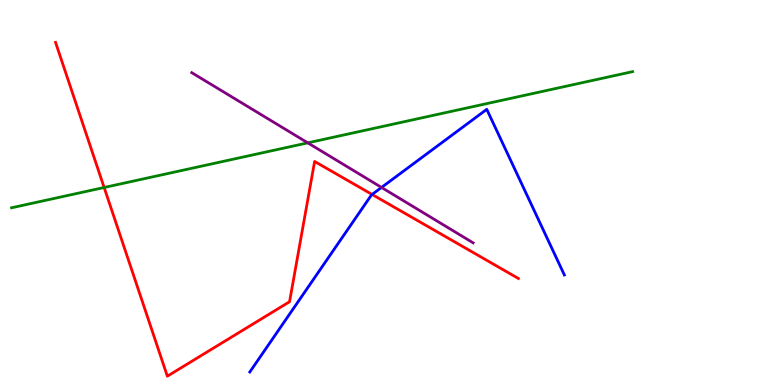[{'lines': ['blue', 'red'], 'intersections': [{'x': 4.8, 'y': 4.95}]}, {'lines': ['green', 'red'], 'intersections': [{'x': 1.34, 'y': 5.13}]}, {'lines': ['purple', 'red'], 'intersections': []}, {'lines': ['blue', 'green'], 'intersections': []}, {'lines': ['blue', 'purple'], 'intersections': [{'x': 4.92, 'y': 5.13}]}, {'lines': ['green', 'purple'], 'intersections': [{'x': 3.97, 'y': 6.29}]}]